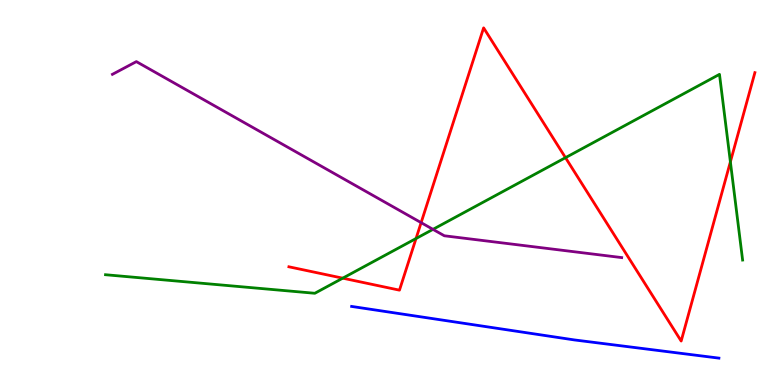[{'lines': ['blue', 'red'], 'intersections': []}, {'lines': ['green', 'red'], 'intersections': [{'x': 4.42, 'y': 2.77}, {'x': 5.37, 'y': 3.8}, {'x': 7.3, 'y': 5.9}, {'x': 9.42, 'y': 5.8}]}, {'lines': ['purple', 'red'], 'intersections': [{'x': 5.43, 'y': 4.22}]}, {'lines': ['blue', 'green'], 'intersections': []}, {'lines': ['blue', 'purple'], 'intersections': []}, {'lines': ['green', 'purple'], 'intersections': [{'x': 5.59, 'y': 4.04}]}]